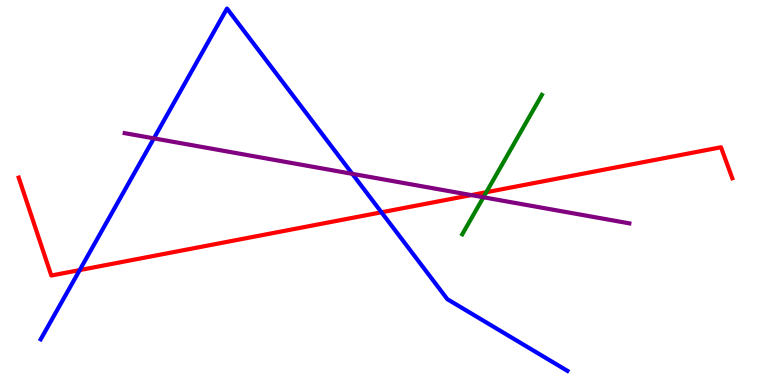[{'lines': ['blue', 'red'], 'intersections': [{'x': 1.03, 'y': 2.98}, {'x': 4.92, 'y': 4.49}]}, {'lines': ['green', 'red'], 'intersections': [{'x': 6.27, 'y': 5.01}]}, {'lines': ['purple', 'red'], 'intersections': [{'x': 6.08, 'y': 4.93}]}, {'lines': ['blue', 'green'], 'intersections': []}, {'lines': ['blue', 'purple'], 'intersections': [{'x': 1.99, 'y': 6.41}, {'x': 4.55, 'y': 5.48}]}, {'lines': ['green', 'purple'], 'intersections': [{'x': 6.24, 'y': 4.88}]}]